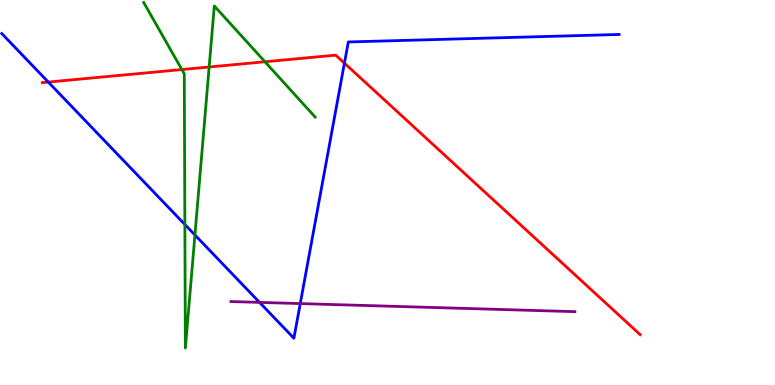[{'lines': ['blue', 'red'], 'intersections': [{'x': 0.623, 'y': 7.87}, {'x': 4.44, 'y': 8.36}]}, {'lines': ['green', 'red'], 'intersections': [{'x': 2.35, 'y': 8.19}, {'x': 2.7, 'y': 8.26}, {'x': 3.42, 'y': 8.4}]}, {'lines': ['purple', 'red'], 'intersections': []}, {'lines': ['blue', 'green'], 'intersections': [{'x': 2.39, 'y': 4.17}, {'x': 2.52, 'y': 3.9}]}, {'lines': ['blue', 'purple'], 'intersections': [{'x': 3.35, 'y': 2.15}, {'x': 3.87, 'y': 2.11}]}, {'lines': ['green', 'purple'], 'intersections': []}]